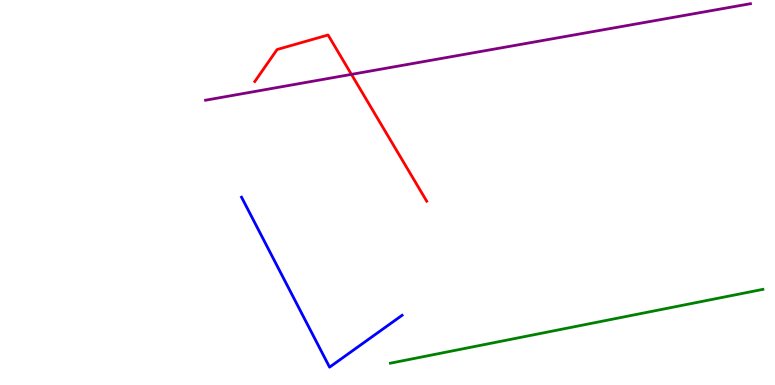[{'lines': ['blue', 'red'], 'intersections': []}, {'lines': ['green', 'red'], 'intersections': []}, {'lines': ['purple', 'red'], 'intersections': [{'x': 4.53, 'y': 8.07}]}, {'lines': ['blue', 'green'], 'intersections': []}, {'lines': ['blue', 'purple'], 'intersections': []}, {'lines': ['green', 'purple'], 'intersections': []}]